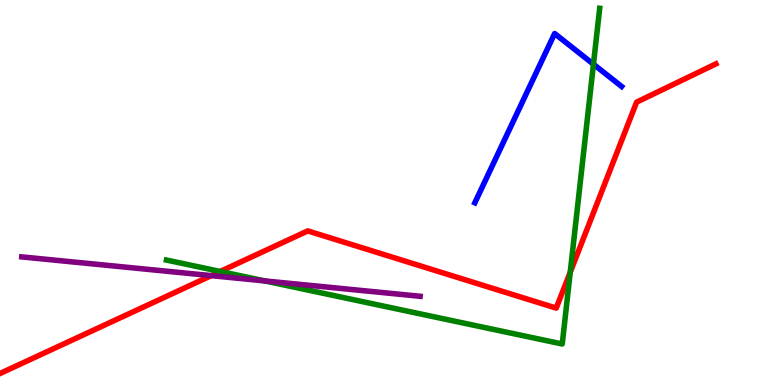[{'lines': ['blue', 'red'], 'intersections': []}, {'lines': ['green', 'red'], 'intersections': [{'x': 2.84, 'y': 2.95}, {'x': 7.36, 'y': 2.93}]}, {'lines': ['purple', 'red'], 'intersections': [{'x': 2.73, 'y': 2.84}]}, {'lines': ['blue', 'green'], 'intersections': [{'x': 7.66, 'y': 8.33}]}, {'lines': ['blue', 'purple'], 'intersections': []}, {'lines': ['green', 'purple'], 'intersections': [{'x': 3.42, 'y': 2.7}]}]